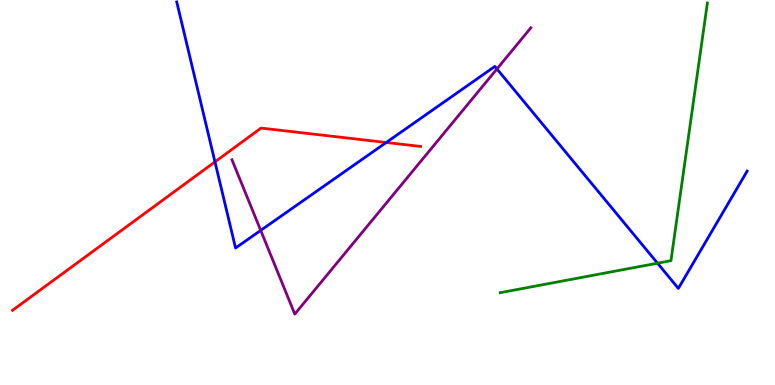[{'lines': ['blue', 'red'], 'intersections': [{'x': 2.77, 'y': 5.8}, {'x': 4.98, 'y': 6.3}]}, {'lines': ['green', 'red'], 'intersections': []}, {'lines': ['purple', 'red'], 'intersections': []}, {'lines': ['blue', 'green'], 'intersections': [{'x': 8.48, 'y': 3.16}]}, {'lines': ['blue', 'purple'], 'intersections': [{'x': 3.36, 'y': 4.02}, {'x': 6.41, 'y': 8.21}]}, {'lines': ['green', 'purple'], 'intersections': []}]